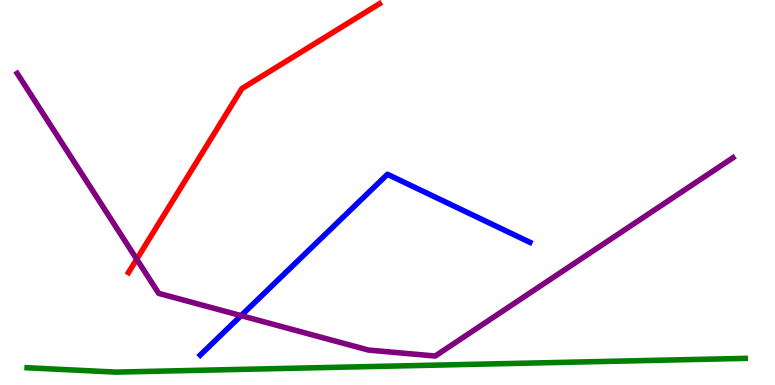[{'lines': ['blue', 'red'], 'intersections': []}, {'lines': ['green', 'red'], 'intersections': []}, {'lines': ['purple', 'red'], 'intersections': [{'x': 1.76, 'y': 3.27}]}, {'lines': ['blue', 'green'], 'intersections': []}, {'lines': ['blue', 'purple'], 'intersections': [{'x': 3.11, 'y': 1.8}]}, {'lines': ['green', 'purple'], 'intersections': []}]